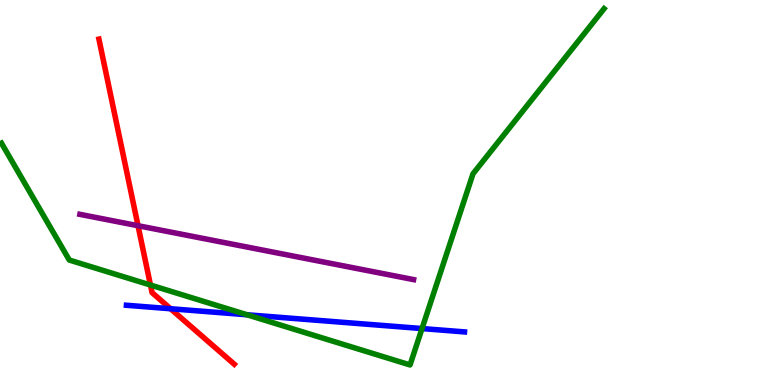[{'lines': ['blue', 'red'], 'intersections': [{'x': 2.2, 'y': 1.98}]}, {'lines': ['green', 'red'], 'intersections': [{'x': 1.94, 'y': 2.6}]}, {'lines': ['purple', 'red'], 'intersections': [{'x': 1.78, 'y': 4.14}]}, {'lines': ['blue', 'green'], 'intersections': [{'x': 3.19, 'y': 1.82}, {'x': 5.45, 'y': 1.47}]}, {'lines': ['blue', 'purple'], 'intersections': []}, {'lines': ['green', 'purple'], 'intersections': []}]